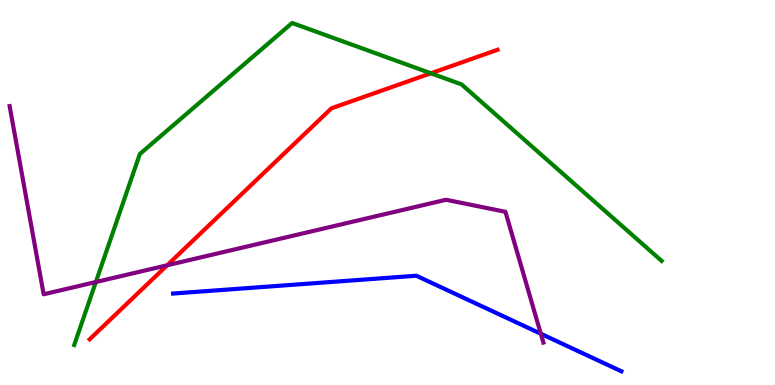[{'lines': ['blue', 'red'], 'intersections': []}, {'lines': ['green', 'red'], 'intersections': [{'x': 5.56, 'y': 8.1}]}, {'lines': ['purple', 'red'], 'intersections': [{'x': 2.16, 'y': 3.11}]}, {'lines': ['blue', 'green'], 'intersections': []}, {'lines': ['blue', 'purple'], 'intersections': [{'x': 6.98, 'y': 1.33}]}, {'lines': ['green', 'purple'], 'intersections': [{'x': 1.24, 'y': 2.67}]}]